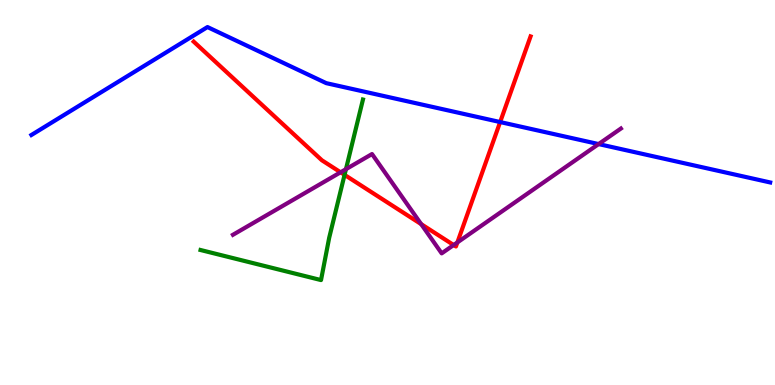[{'lines': ['blue', 'red'], 'intersections': [{'x': 6.45, 'y': 6.83}]}, {'lines': ['green', 'red'], 'intersections': [{'x': 4.45, 'y': 5.46}]}, {'lines': ['purple', 'red'], 'intersections': [{'x': 4.39, 'y': 5.52}, {'x': 5.43, 'y': 4.18}, {'x': 5.85, 'y': 3.64}, {'x': 5.9, 'y': 3.7}]}, {'lines': ['blue', 'green'], 'intersections': []}, {'lines': ['blue', 'purple'], 'intersections': [{'x': 7.72, 'y': 6.26}]}, {'lines': ['green', 'purple'], 'intersections': [{'x': 4.46, 'y': 5.61}]}]